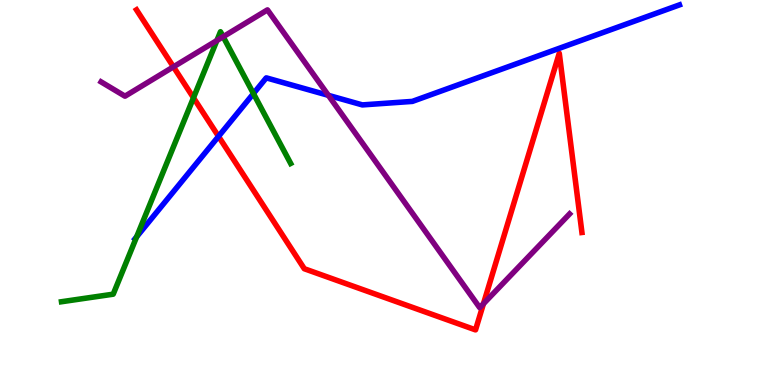[{'lines': ['blue', 'red'], 'intersections': [{'x': 2.82, 'y': 6.46}]}, {'lines': ['green', 'red'], 'intersections': [{'x': 2.5, 'y': 7.46}]}, {'lines': ['purple', 'red'], 'intersections': [{'x': 2.24, 'y': 8.26}, {'x': 6.24, 'y': 2.11}]}, {'lines': ['blue', 'green'], 'intersections': [{'x': 1.76, 'y': 3.85}, {'x': 3.27, 'y': 7.57}]}, {'lines': ['blue', 'purple'], 'intersections': [{'x': 4.24, 'y': 7.52}]}, {'lines': ['green', 'purple'], 'intersections': [{'x': 2.8, 'y': 8.95}, {'x': 2.88, 'y': 9.05}]}]